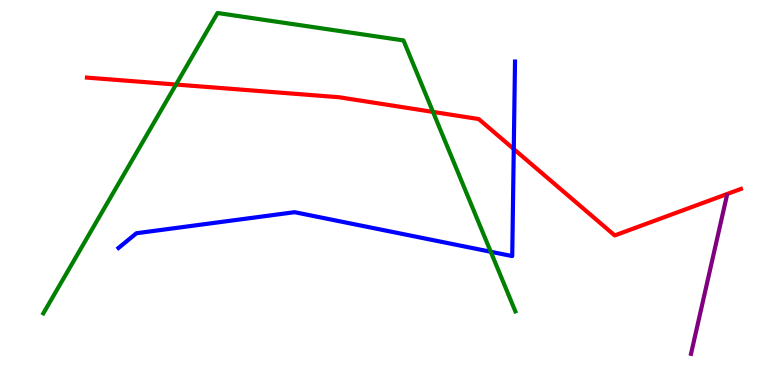[{'lines': ['blue', 'red'], 'intersections': [{'x': 6.63, 'y': 6.13}]}, {'lines': ['green', 'red'], 'intersections': [{'x': 2.27, 'y': 7.8}, {'x': 5.59, 'y': 7.09}]}, {'lines': ['purple', 'red'], 'intersections': []}, {'lines': ['blue', 'green'], 'intersections': [{'x': 6.33, 'y': 3.46}]}, {'lines': ['blue', 'purple'], 'intersections': []}, {'lines': ['green', 'purple'], 'intersections': []}]